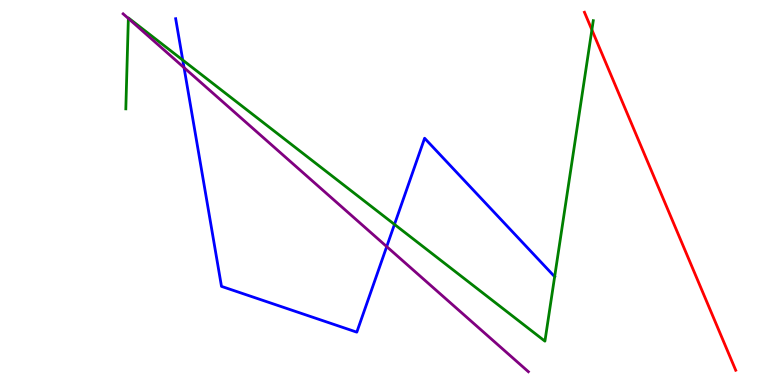[{'lines': ['blue', 'red'], 'intersections': []}, {'lines': ['green', 'red'], 'intersections': [{'x': 7.64, 'y': 9.22}]}, {'lines': ['purple', 'red'], 'intersections': []}, {'lines': ['blue', 'green'], 'intersections': [{'x': 2.36, 'y': 8.44}, {'x': 5.09, 'y': 4.17}]}, {'lines': ['blue', 'purple'], 'intersections': [{'x': 2.37, 'y': 8.24}, {'x': 4.99, 'y': 3.59}]}, {'lines': ['green', 'purple'], 'intersections': [{'x': 1.66, 'y': 9.52}]}]